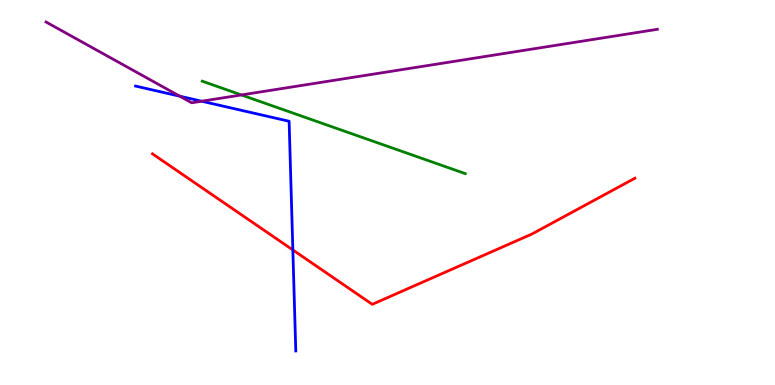[{'lines': ['blue', 'red'], 'intersections': [{'x': 3.78, 'y': 3.51}]}, {'lines': ['green', 'red'], 'intersections': []}, {'lines': ['purple', 'red'], 'intersections': []}, {'lines': ['blue', 'green'], 'intersections': []}, {'lines': ['blue', 'purple'], 'intersections': [{'x': 2.32, 'y': 7.5}, {'x': 2.6, 'y': 7.37}]}, {'lines': ['green', 'purple'], 'intersections': [{'x': 3.11, 'y': 7.53}]}]